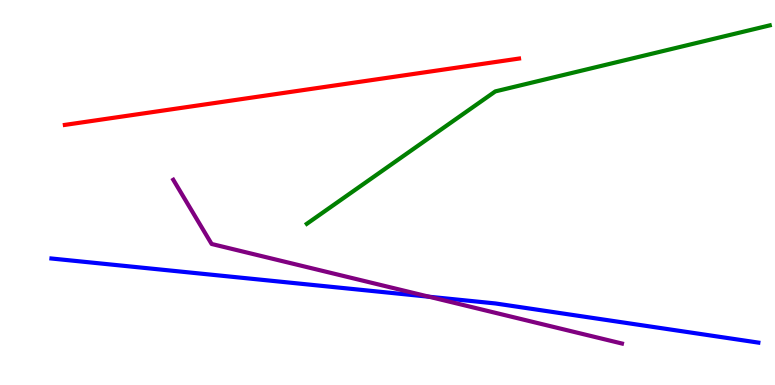[{'lines': ['blue', 'red'], 'intersections': []}, {'lines': ['green', 'red'], 'intersections': []}, {'lines': ['purple', 'red'], 'intersections': []}, {'lines': ['blue', 'green'], 'intersections': []}, {'lines': ['blue', 'purple'], 'intersections': [{'x': 5.54, 'y': 2.29}]}, {'lines': ['green', 'purple'], 'intersections': []}]